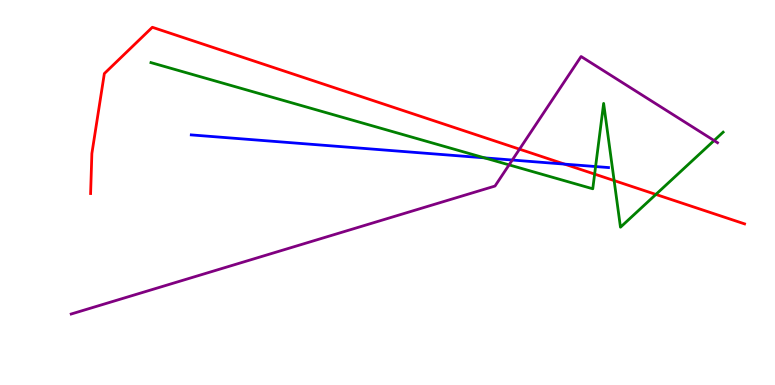[{'lines': ['blue', 'red'], 'intersections': [{'x': 7.28, 'y': 5.74}]}, {'lines': ['green', 'red'], 'intersections': [{'x': 7.67, 'y': 5.48}, {'x': 7.92, 'y': 5.31}, {'x': 8.46, 'y': 4.95}]}, {'lines': ['purple', 'red'], 'intersections': [{'x': 6.7, 'y': 6.13}]}, {'lines': ['blue', 'green'], 'intersections': [{'x': 6.25, 'y': 5.9}, {'x': 7.69, 'y': 5.67}]}, {'lines': ['blue', 'purple'], 'intersections': [{'x': 6.61, 'y': 5.84}]}, {'lines': ['green', 'purple'], 'intersections': [{'x': 6.57, 'y': 5.72}, {'x': 9.21, 'y': 6.35}]}]